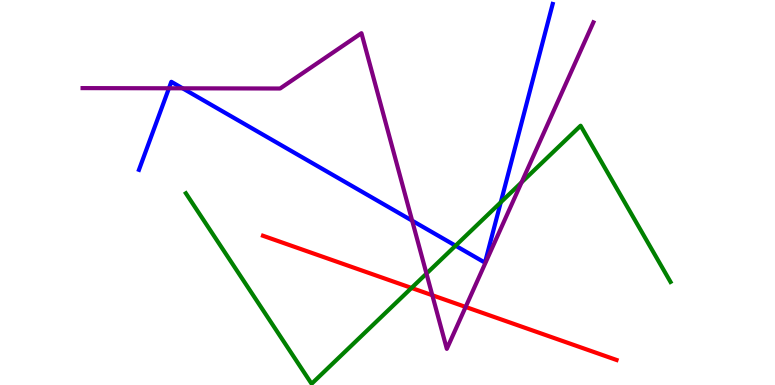[{'lines': ['blue', 'red'], 'intersections': []}, {'lines': ['green', 'red'], 'intersections': [{'x': 5.31, 'y': 2.52}]}, {'lines': ['purple', 'red'], 'intersections': [{'x': 5.58, 'y': 2.33}, {'x': 6.01, 'y': 2.03}]}, {'lines': ['blue', 'green'], 'intersections': [{'x': 5.88, 'y': 3.62}, {'x': 6.46, 'y': 4.74}]}, {'lines': ['blue', 'purple'], 'intersections': [{'x': 2.18, 'y': 7.71}, {'x': 2.36, 'y': 7.71}, {'x': 5.32, 'y': 4.27}]}, {'lines': ['green', 'purple'], 'intersections': [{'x': 5.5, 'y': 2.89}, {'x': 6.73, 'y': 5.26}]}]